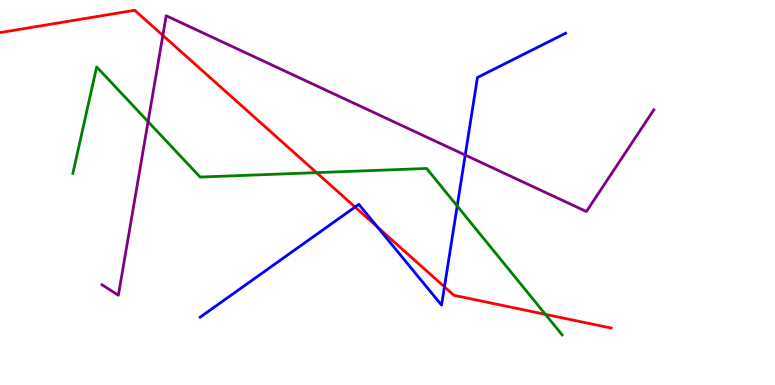[{'lines': ['blue', 'red'], 'intersections': [{'x': 4.58, 'y': 4.62}, {'x': 4.87, 'y': 4.1}, {'x': 5.73, 'y': 2.55}]}, {'lines': ['green', 'red'], 'intersections': [{'x': 4.08, 'y': 5.52}, {'x': 7.04, 'y': 1.83}]}, {'lines': ['purple', 'red'], 'intersections': [{'x': 2.1, 'y': 9.08}]}, {'lines': ['blue', 'green'], 'intersections': [{'x': 5.9, 'y': 4.65}]}, {'lines': ['blue', 'purple'], 'intersections': [{'x': 6.0, 'y': 5.97}]}, {'lines': ['green', 'purple'], 'intersections': [{'x': 1.91, 'y': 6.84}]}]